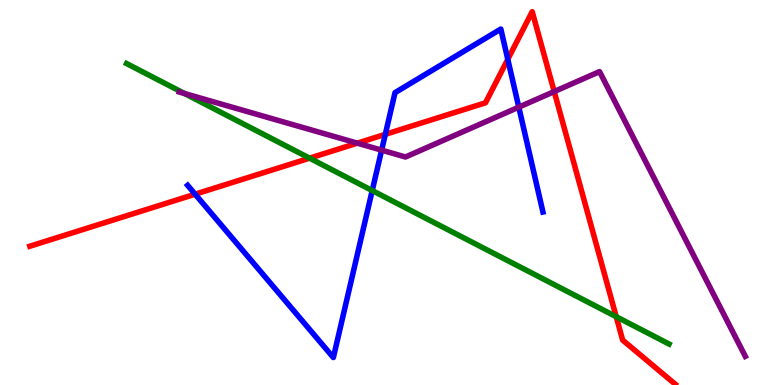[{'lines': ['blue', 'red'], 'intersections': [{'x': 2.52, 'y': 4.96}, {'x': 4.97, 'y': 6.51}, {'x': 6.55, 'y': 8.46}]}, {'lines': ['green', 'red'], 'intersections': [{'x': 3.99, 'y': 5.89}, {'x': 7.95, 'y': 1.77}]}, {'lines': ['purple', 'red'], 'intersections': [{'x': 4.61, 'y': 6.28}, {'x': 7.15, 'y': 7.62}]}, {'lines': ['blue', 'green'], 'intersections': [{'x': 4.8, 'y': 5.05}]}, {'lines': ['blue', 'purple'], 'intersections': [{'x': 4.92, 'y': 6.1}, {'x': 6.69, 'y': 7.22}]}, {'lines': ['green', 'purple'], 'intersections': [{'x': 2.38, 'y': 7.57}]}]